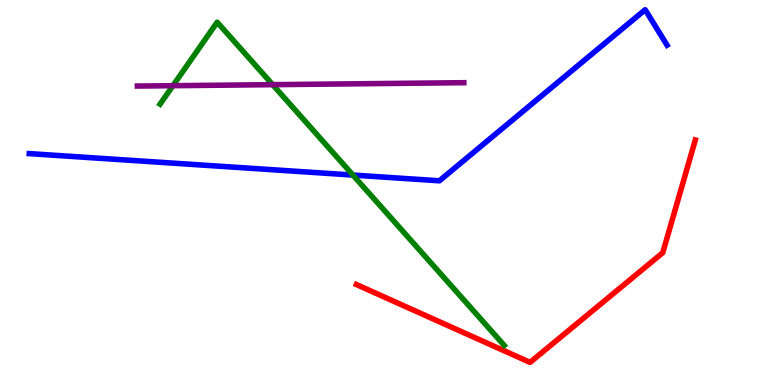[{'lines': ['blue', 'red'], 'intersections': []}, {'lines': ['green', 'red'], 'intersections': []}, {'lines': ['purple', 'red'], 'intersections': []}, {'lines': ['blue', 'green'], 'intersections': [{'x': 4.55, 'y': 5.45}]}, {'lines': ['blue', 'purple'], 'intersections': []}, {'lines': ['green', 'purple'], 'intersections': [{'x': 2.23, 'y': 7.77}, {'x': 3.52, 'y': 7.8}]}]